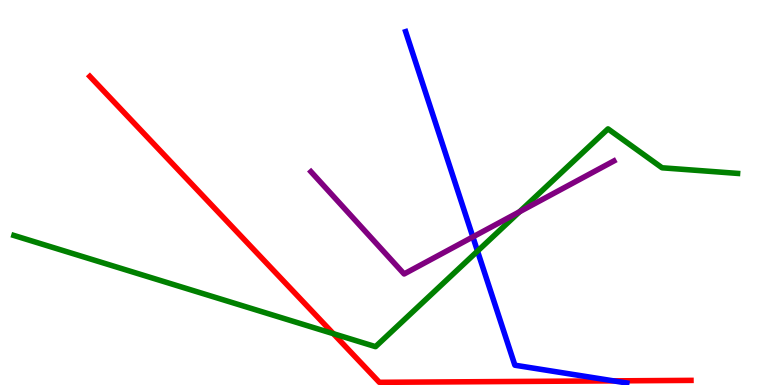[{'lines': ['blue', 'red'], 'intersections': [{'x': 7.92, 'y': 0.107}]}, {'lines': ['green', 'red'], 'intersections': [{'x': 4.3, 'y': 1.33}]}, {'lines': ['purple', 'red'], 'intersections': []}, {'lines': ['blue', 'green'], 'intersections': [{'x': 6.16, 'y': 3.48}]}, {'lines': ['blue', 'purple'], 'intersections': [{'x': 6.1, 'y': 3.85}]}, {'lines': ['green', 'purple'], 'intersections': [{'x': 6.7, 'y': 4.5}]}]